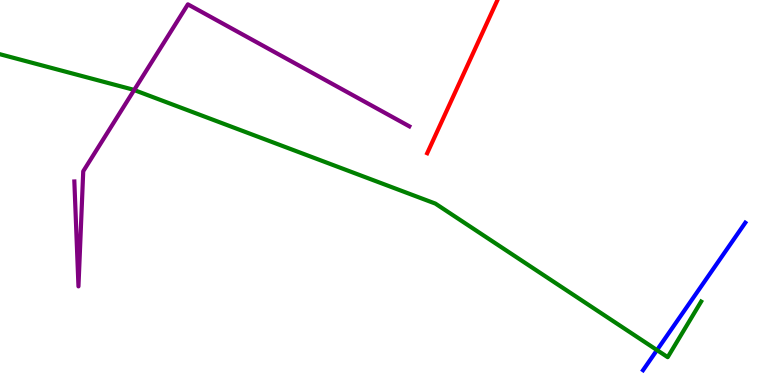[{'lines': ['blue', 'red'], 'intersections': []}, {'lines': ['green', 'red'], 'intersections': []}, {'lines': ['purple', 'red'], 'intersections': []}, {'lines': ['blue', 'green'], 'intersections': [{'x': 8.48, 'y': 0.907}]}, {'lines': ['blue', 'purple'], 'intersections': []}, {'lines': ['green', 'purple'], 'intersections': [{'x': 1.73, 'y': 7.66}]}]